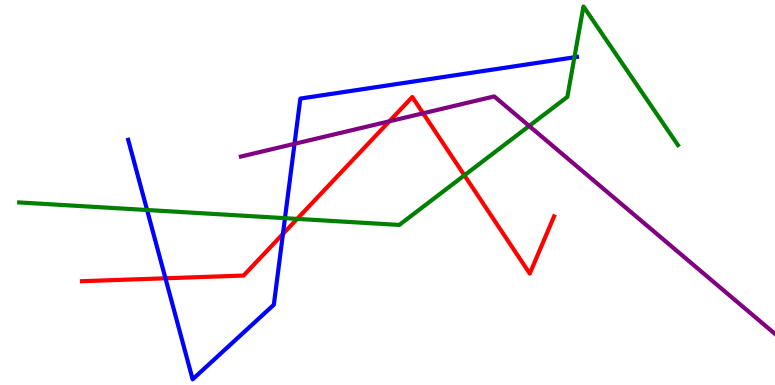[{'lines': ['blue', 'red'], 'intersections': [{'x': 2.13, 'y': 2.77}, {'x': 3.65, 'y': 3.92}]}, {'lines': ['green', 'red'], 'intersections': [{'x': 3.83, 'y': 4.31}, {'x': 5.99, 'y': 5.45}]}, {'lines': ['purple', 'red'], 'intersections': [{'x': 5.02, 'y': 6.85}, {'x': 5.46, 'y': 7.06}]}, {'lines': ['blue', 'green'], 'intersections': [{'x': 1.9, 'y': 4.55}, {'x': 3.68, 'y': 4.33}, {'x': 7.41, 'y': 8.51}]}, {'lines': ['blue', 'purple'], 'intersections': [{'x': 3.8, 'y': 6.26}]}, {'lines': ['green', 'purple'], 'intersections': [{'x': 6.83, 'y': 6.73}]}]